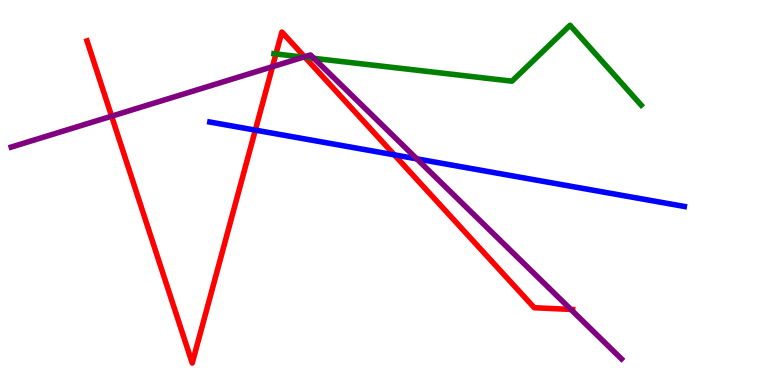[{'lines': ['blue', 'red'], 'intersections': [{'x': 3.29, 'y': 6.62}, {'x': 5.09, 'y': 5.98}]}, {'lines': ['green', 'red'], 'intersections': [{'x': 3.56, 'y': 8.6}, {'x': 3.94, 'y': 8.51}]}, {'lines': ['purple', 'red'], 'intersections': [{'x': 1.44, 'y': 6.98}, {'x': 3.52, 'y': 8.27}, {'x': 3.93, 'y': 8.52}, {'x': 7.37, 'y': 1.96}]}, {'lines': ['blue', 'green'], 'intersections': []}, {'lines': ['blue', 'purple'], 'intersections': [{'x': 5.38, 'y': 5.87}]}, {'lines': ['green', 'purple'], 'intersections': [{'x': 3.92, 'y': 8.52}, {'x': 4.05, 'y': 8.48}]}]